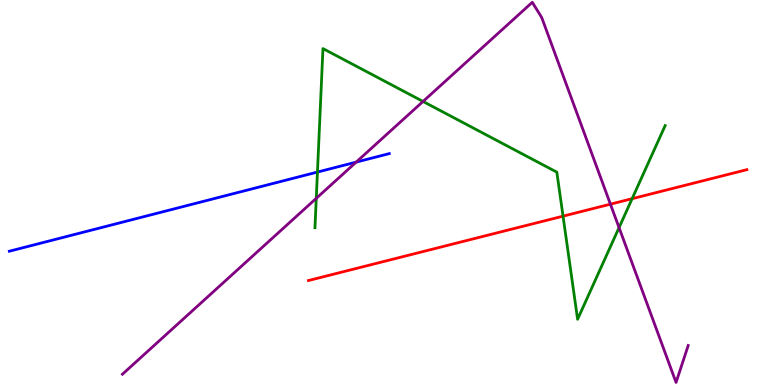[{'lines': ['blue', 'red'], 'intersections': []}, {'lines': ['green', 'red'], 'intersections': [{'x': 7.27, 'y': 4.39}, {'x': 8.16, 'y': 4.84}]}, {'lines': ['purple', 'red'], 'intersections': [{'x': 7.88, 'y': 4.7}]}, {'lines': ['blue', 'green'], 'intersections': [{'x': 4.1, 'y': 5.53}]}, {'lines': ['blue', 'purple'], 'intersections': [{'x': 4.6, 'y': 5.79}]}, {'lines': ['green', 'purple'], 'intersections': [{'x': 4.08, 'y': 4.85}, {'x': 5.46, 'y': 7.36}, {'x': 7.99, 'y': 4.09}]}]